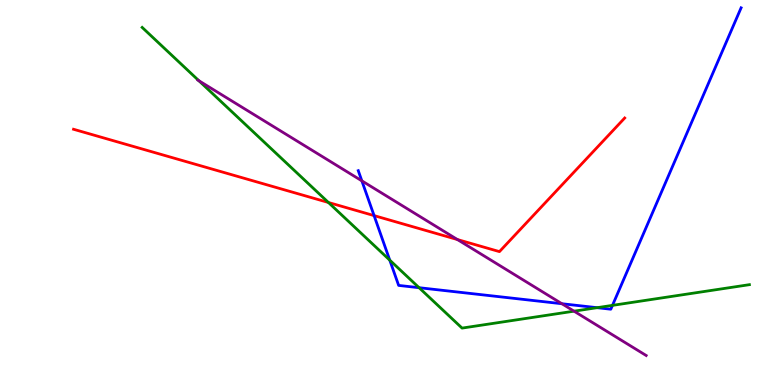[{'lines': ['blue', 'red'], 'intersections': [{'x': 4.83, 'y': 4.4}]}, {'lines': ['green', 'red'], 'intersections': [{'x': 4.24, 'y': 4.74}]}, {'lines': ['purple', 'red'], 'intersections': [{'x': 5.9, 'y': 3.78}]}, {'lines': ['blue', 'green'], 'intersections': [{'x': 5.03, 'y': 3.24}, {'x': 5.41, 'y': 2.53}, {'x': 7.7, 'y': 2.01}, {'x': 7.9, 'y': 2.07}]}, {'lines': ['blue', 'purple'], 'intersections': [{'x': 4.67, 'y': 5.3}, {'x': 7.25, 'y': 2.11}]}, {'lines': ['green', 'purple'], 'intersections': [{'x': 2.57, 'y': 7.9}, {'x': 7.41, 'y': 1.92}]}]